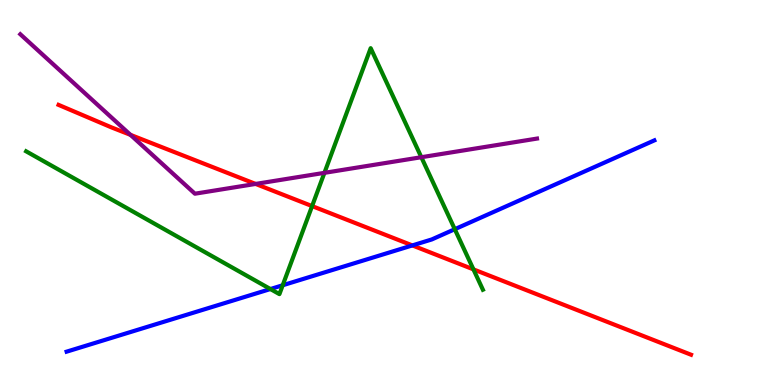[{'lines': ['blue', 'red'], 'intersections': [{'x': 5.32, 'y': 3.63}]}, {'lines': ['green', 'red'], 'intersections': [{'x': 4.03, 'y': 4.65}, {'x': 6.11, 'y': 3.0}]}, {'lines': ['purple', 'red'], 'intersections': [{'x': 1.68, 'y': 6.5}, {'x': 3.3, 'y': 5.22}]}, {'lines': ['blue', 'green'], 'intersections': [{'x': 3.49, 'y': 2.49}, {'x': 3.65, 'y': 2.59}, {'x': 5.87, 'y': 4.05}]}, {'lines': ['blue', 'purple'], 'intersections': []}, {'lines': ['green', 'purple'], 'intersections': [{'x': 4.19, 'y': 5.51}, {'x': 5.44, 'y': 5.92}]}]